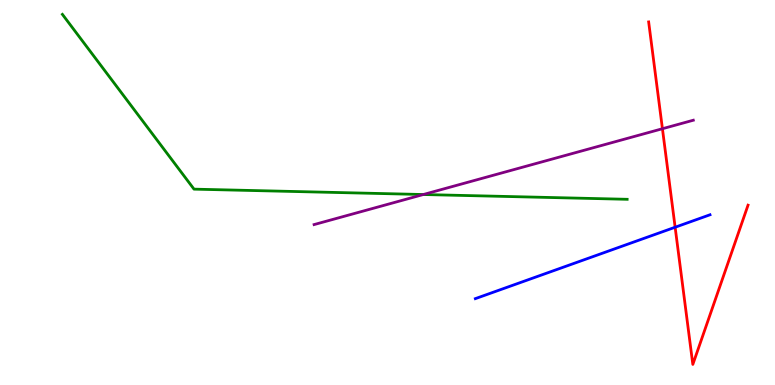[{'lines': ['blue', 'red'], 'intersections': [{'x': 8.71, 'y': 4.1}]}, {'lines': ['green', 'red'], 'intersections': []}, {'lines': ['purple', 'red'], 'intersections': [{'x': 8.55, 'y': 6.66}]}, {'lines': ['blue', 'green'], 'intersections': []}, {'lines': ['blue', 'purple'], 'intersections': []}, {'lines': ['green', 'purple'], 'intersections': [{'x': 5.46, 'y': 4.95}]}]